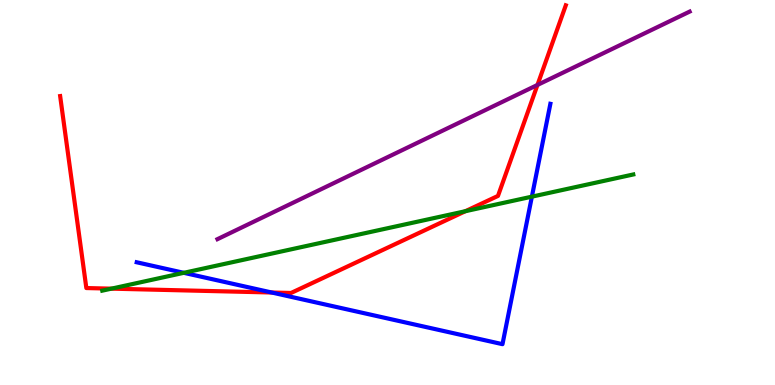[{'lines': ['blue', 'red'], 'intersections': [{'x': 3.51, 'y': 2.4}]}, {'lines': ['green', 'red'], 'intersections': [{'x': 1.44, 'y': 2.5}, {'x': 6.0, 'y': 4.51}]}, {'lines': ['purple', 'red'], 'intersections': [{'x': 6.94, 'y': 7.79}]}, {'lines': ['blue', 'green'], 'intersections': [{'x': 2.37, 'y': 2.91}, {'x': 6.86, 'y': 4.89}]}, {'lines': ['blue', 'purple'], 'intersections': []}, {'lines': ['green', 'purple'], 'intersections': []}]